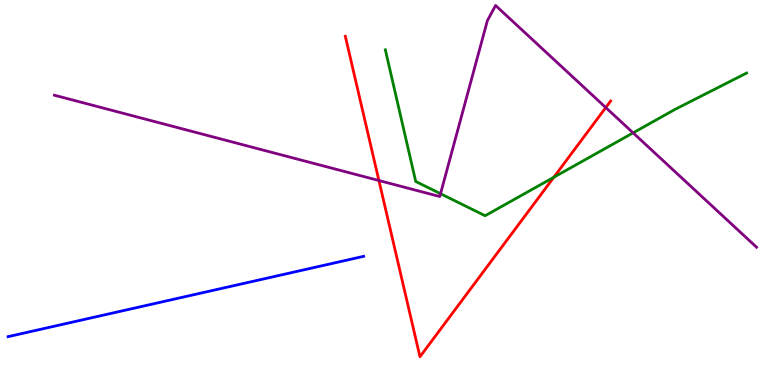[{'lines': ['blue', 'red'], 'intersections': []}, {'lines': ['green', 'red'], 'intersections': [{'x': 7.15, 'y': 5.4}]}, {'lines': ['purple', 'red'], 'intersections': [{'x': 4.89, 'y': 5.31}, {'x': 7.82, 'y': 7.21}]}, {'lines': ['blue', 'green'], 'intersections': []}, {'lines': ['blue', 'purple'], 'intersections': []}, {'lines': ['green', 'purple'], 'intersections': [{'x': 5.68, 'y': 4.97}, {'x': 8.17, 'y': 6.55}]}]